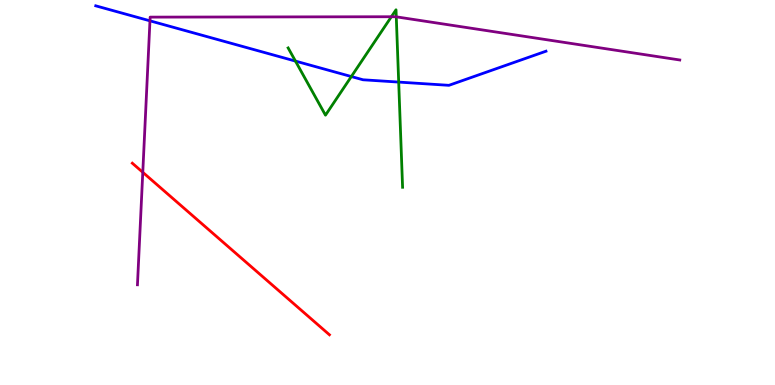[{'lines': ['blue', 'red'], 'intersections': []}, {'lines': ['green', 'red'], 'intersections': []}, {'lines': ['purple', 'red'], 'intersections': [{'x': 1.84, 'y': 5.52}]}, {'lines': ['blue', 'green'], 'intersections': [{'x': 3.81, 'y': 8.41}, {'x': 4.53, 'y': 8.01}, {'x': 5.14, 'y': 7.87}]}, {'lines': ['blue', 'purple'], 'intersections': [{'x': 1.93, 'y': 9.46}]}, {'lines': ['green', 'purple'], 'intersections': [{'x': 5.05, 'y': 9.57}, {'x': 5.11, 'y': 9.56}]}]